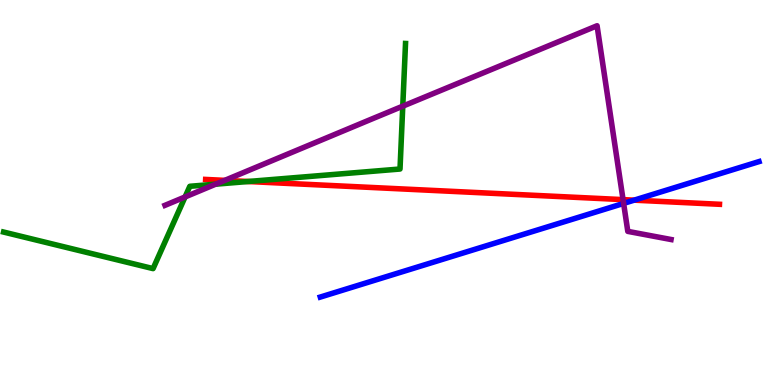[{'lines': ['blue', 'red'], 'intersections': [{'x': 8.18, 'y': 4.8}]}, {'lines': ['green', 'red'], 'intersections': [{'x': 3.2, 'y': 5.29}]}, {'lines': ['purple', 'red'], 'intersections': [{'x': 2.9, 'y': 5.32}, {'x': 8.04, 'y': 4.81}]}, {'lines': ['blue', 'green'], 'intersections': []}, {'lines': ['blue', 'purple'], 'intersections': [{'x': 8.05, 'y': 4.72}]}, {'lines': ['green', 'purple'], 'intersections': [{'x': 2.39, 'y': 4.88}, {'x': 2.78, 'y': 5.22}, {'x': 5.2, 'y': 7.24}]}]